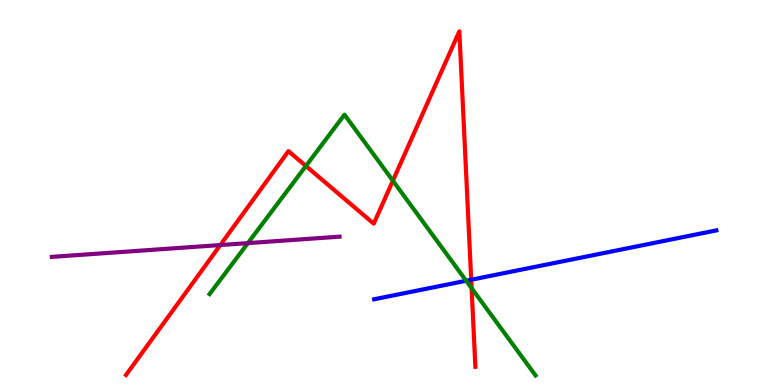[{'lines': ['blue', 'red'], 'intersections': [{'x': 6.08, 'y': 2.73}]}, {'lines': ['green', 'red'], 'intersections': [{'x': 3.95, 'y': 5.69}, {'x': 5.07, 'y': 5.31}, {'x': 6.09, 'y': 2.51}]}, {'lines': ['purple', 'red'], 'intersections': [{'x': 2.84, 'y': 3.64}]}, {'lines': ['blue', 'green'], 'intersections': [{'x': 6.02, 'y': 2.71}]}, {'lines': ['blue', 'purple'], 'intersections': []}, {'lines': ['green', 'purple'], 'intersections': [{'x': 3.2, 'y': 3.69}]}]